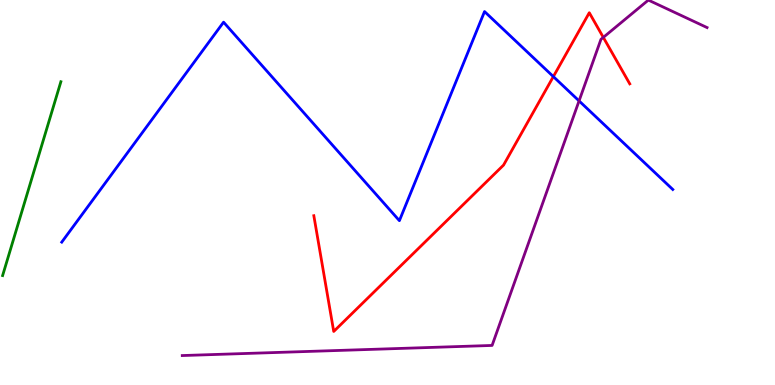[{'lines': ['blue', 'red'], 'intersections': [{'x': 7.14, 'y': 8.01}]}, {'lines': ['green', 'red'], 'intersections': []}, {'lines': ['purple', 'red'], 'intersections': [{'x': 7.78, 'y': 9.03}]}, {'lines': ['blue', 'green'], 'intersections': []}, {'lines': ['blue', 'purple'], 'intersections': [{'x': 7.47, 'y': 7.38}]}, {'lines': ['green', 'purple'], 'intersections': []}]